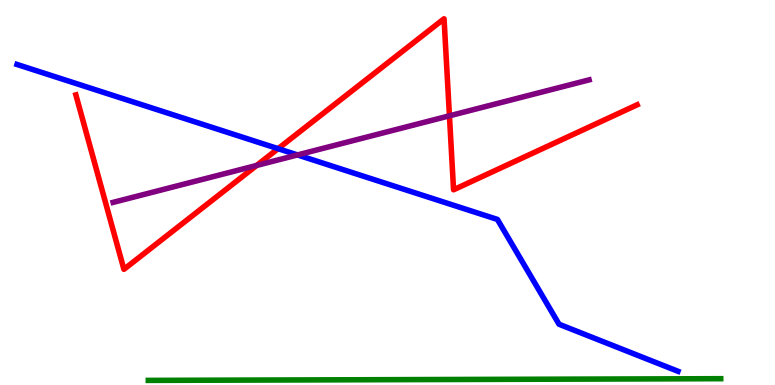[{'lines': ['blue', 'red'], 'intersections': [{'x': 3.59, 'y': 6.14}]}, {'lines': ['green', 'red'], 'intersections': []}, {'lines': ['purple', 'red'], 'intersections': [{'x': 3.31, 'y': 5.7}, {'x': 5.8, 'y': 6.99}]}, {'lines': ['blue', 'green'], 'intersections': []}, {'lines': ['blue', 'purple'], 'intersections': [{'x': 3.84, 'y': 5.98}]}, {'lines': ['green', 'purple'], 'intersections': []}]